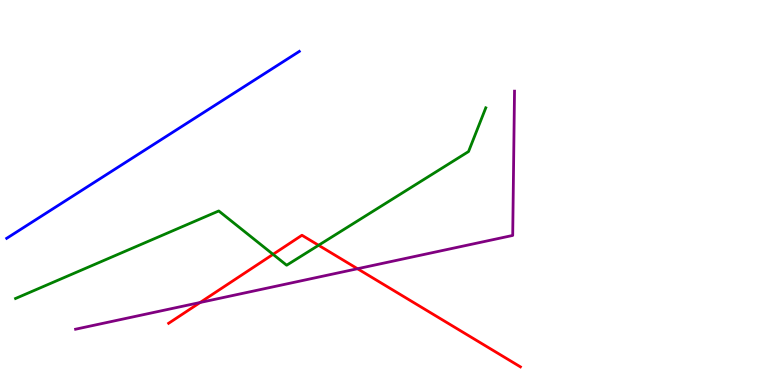[{'lines': ['blue', 'red'], 'intersections': []}, {'lines': ['green', 'red'], 'intersections': [{'x': 3.52, 'y': 3.39}, {'x': 4.11, 'y': 3.63}]}, {'lines': ['purple', 'red'], 'intersections': [{'x': 2.58, 'y': 2.14}, {'x': 4.61, 'y': 3.02}]}, {'lines': ['blue', 'green'], 'intersections': []}, {'lines': ['blue', 'purple'], 'intersections': []}, {'lines': ['green', 'purple'], 'intersections': []}]